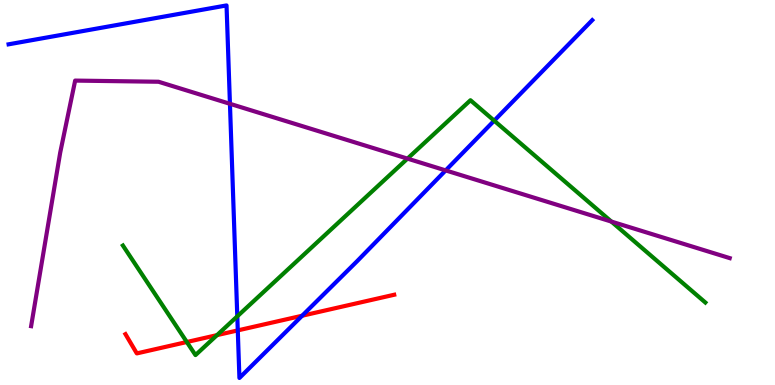[{'lines': ['blue', 'red'], 'intersections': [{'x': 3.07, 'y': 1.42}, {'x': 3.9, 'y': 1.8}]}, {'lines': ['green', 'red'], 'intersections': [{'x': 2.41, 'y': 1.12}, {'x': 2.8, 'y': 1.3}]}, {'lines': ['purple', 'red'], 'intersections': []}, {'lines': ['blue', 'green'], 'intersections': [{'x': 3.06, 'y': 1.78}, {'x': 6.38, 'y': 6.87}]}, {'lines': ['blue', 'purple'], 'intersections': [{'x': 2.97, 'y': 7.3}, {'x': 5.75, 'y': 5.57}]}, {'lines': ['green', 'purple'], 'intersections': [{'x': 5.26, 'y': 5.88}, {'x': 7.89, 'y': 4.24}]}]